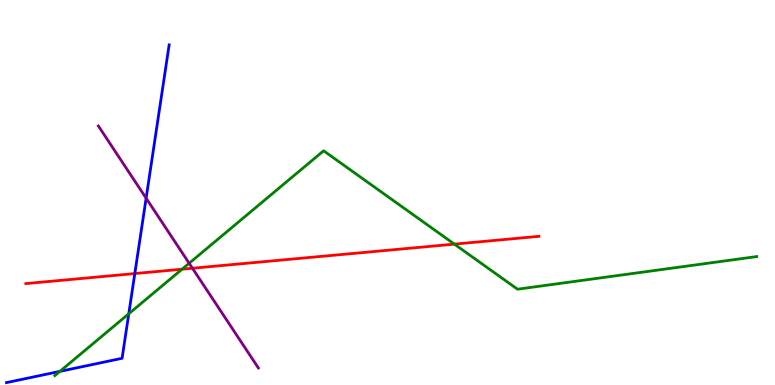[{'lines': ['blue', 'red'], 'intersections': [{'x': 1.74, 'y': 2.89}]}, {'lines': ['green', 'red'], 'intersections': [{'x': 2.35, 'y': 3.01}, {'x': 5.86, 'y': 3.66}]}, {'lines': ['purple', 'red'], 'intersections': [{'x': 2.48, 'y': 3.03}]}, {'lines': ['blue', 'green'], 'intersections': [{'x': 0.773, 'y': 0.354}, {'x': 1.66, 'y': 1.85}]}, {'lines': ['blue', 'purple'], 'intersections': [{'x': 1.89, 'y': 4.85}]}, {'lines': ['green', 'purple'], 'intersections': [{'x': 2.44, 'y': 3.16}]}]